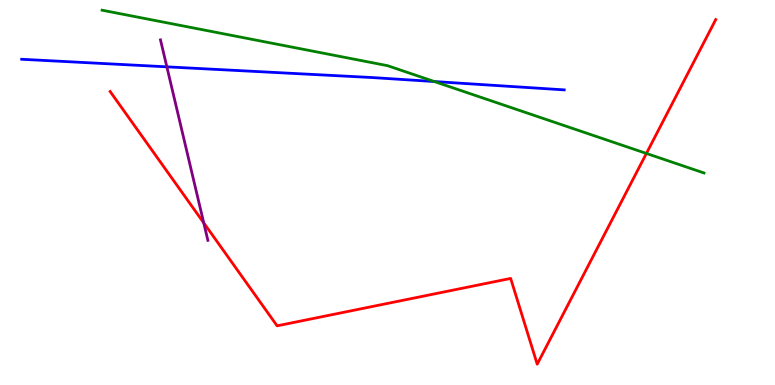[{'lines': ['blue', 'red'], 'intersections': []}, {'lines': ['green', 'red'], 'intersections': [{'x': 8.34, 'y': 6.01}]}, {'lines': ['purple', 'red'], 'intersections': [{'x': 2.63, 'y': 4.21}]}, {'lines': ['blue', 'green'], 'intersections': [{'x': 5.6, 'y': 7.88}]}, {'lines': ['blue', 'purple'], 'intersections': [{'x': 2.15, 'y': 8.26}]}, {'lines': ['green', 'purple'], 'intersections': []}]